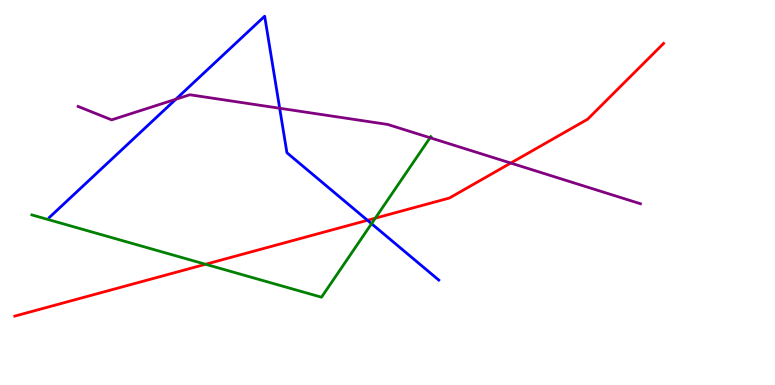[{'lines': ['blue', 'red'], 'intersections': [{'x': 4.74, 'y': 4.28}]}, {'lines': ['green', 'red'], 'intersections': [{'x': 2.65, 'y': 3.14}, {'x': 4.84, 'y': 4.33}]}, {'lines': ['purple', 'red'], 'intersections': [{'x': 6.59, 'y': 5.76}]}, {'lines': ['blue', 'green'], 'intersections': [{'x': 4.79, 'y': 4.19}]}, {'lines': ['blue', 'purple'], 'intersections': [{'x': 2.27, 'y': 7.42}, {'x': 3.61, 'y': 7.19}]}, {'lines': ['green', 'purple'], 'intersections': [{'x': 5.55, 'y': 6.42}]}]